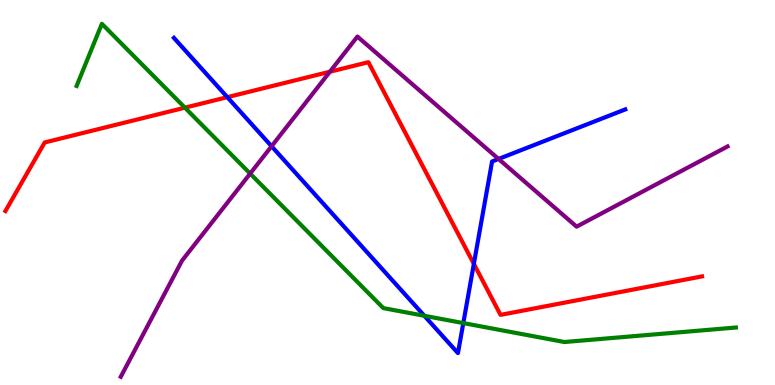[{'lines': ['blue', 'red'], 'intersections': [{'x': 2.93, 'y': 7.48}, {'x': 6.11, 'y': 3.15}]}, {'lines': ['green', 'red'], 'intersections': [{'x': 2.39, 'y': 7.2}]}, {'lines': ['purple', 'red'], 'intersections': [{'x': 4.26, 'y': 8.14}]}, {'lines': ['blue', 'green'], 'intersections': [{'x': 5.48, 'y': 1.8}, {'x': 5.98, 'y': 1.61}]}, {'lines': ['blue', 'purple'], 'intersections': [{'x': 3.5, 'y': 6.2}, {'x': 6.43, 'y': 5.87}]}, {'lines': ['green', 'purple'], 'intersections': [{'x': 3.23, 'y': 5.49}]}]